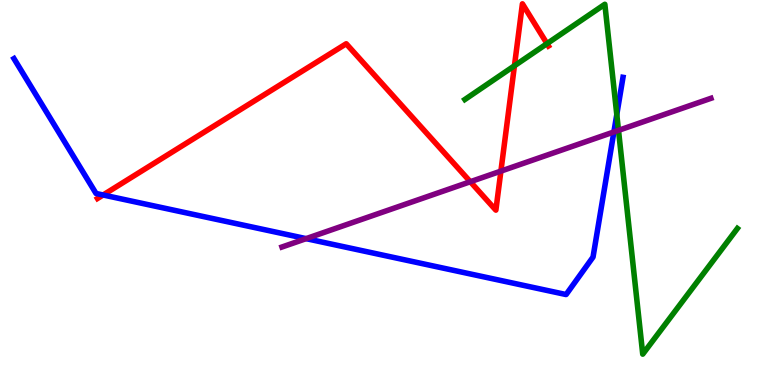[{'lines': ['blue', 'red'], 'intersections': [{'x': 1.33, 'y': 4.94}]}, {'lines': ['green', 'red'], 'intersections': [{'x': 6.64, 'y': 8.29}, {'x': 7.06, 'y': 8.87}]}, {'lines': ['purple', 'red'], 'intersections': [{'x': 6.07, 'y': 5.28}, {'x': 6.46, 'y': 5.56}]}, {'lines': ['blue', 'green'], 'intersections': [{'x': 7.96, 'y': 7.03}]}, {'lines': ['blue', 'purple'], 'intersections': [{'x': 3.95, 'y': 3.8}, {'x': 7.92, 'y': 6.57}]}, {'lines': ['green', 'purple'], 'intersections': [{'x': 7.98, 'y': 6.61}]}]